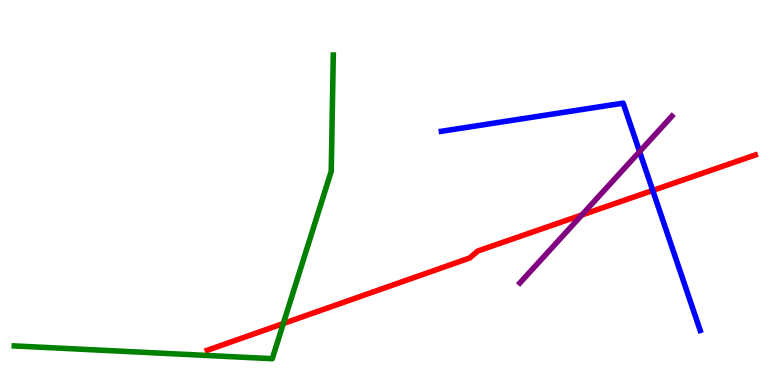[{'lines': ['blue', 'red'], 'intersections': [{'x': 8.42, 'y': 5.05}]}, {'lines': ['green', 'red'], 'intersections': [{'x': 3.66, 'y': 1.6}]}, {'lines': ['purple', 'red'], 'intersections': [{'x': 7.51, 'y': 4.42}]}, {'lines': ['blue', 'green'], 'intersections': []}, {'lines': ['blue', 'purple'], 'intersections': [{'x': 8.25, 'y': 6.06}]}, {'lines': ['green', 'purple'], 'intersections': []}]